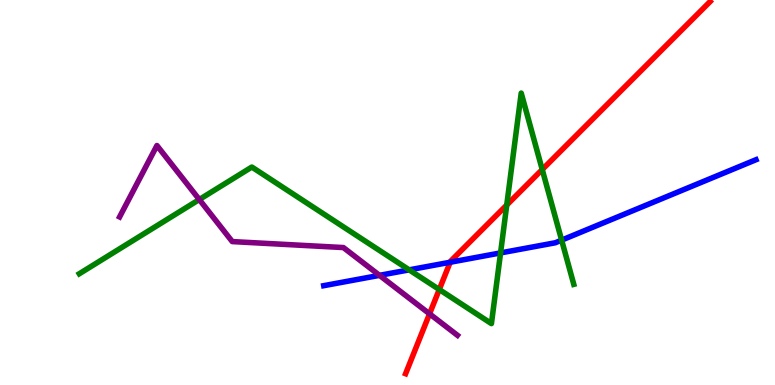[{'lines': ['blue', 'red'], 'intersections': [{'x': 5.81, 'y': 3.19}]}, {'lines': ['green', 'red'], 'intersections': [{'x': 5.67, 'y': 2.48}, {'x': 6.54, 'y': 4.67}, {'x': 7.0, 'y': 5.6}]}, {'lines': ['purple', 'red'], 'intersections': [{'x': 5.54, 'y': 1.85}]}, {'lines': ['blue', 'green'], 'intersections': [{'x': 5.28, 'y': 2.99}, {'x': 6.46, 'y': 3.43}, {'x': 7.25, 'y': 3.76}]}, {'lines': ['blue', 'purple'], 'intersections': [{'x': 4.9, 'y': 2.85}]}, {'lines': ['green', 'purple'], 'intersections': [{'x': 2.57, 'y': 4.82}]}]